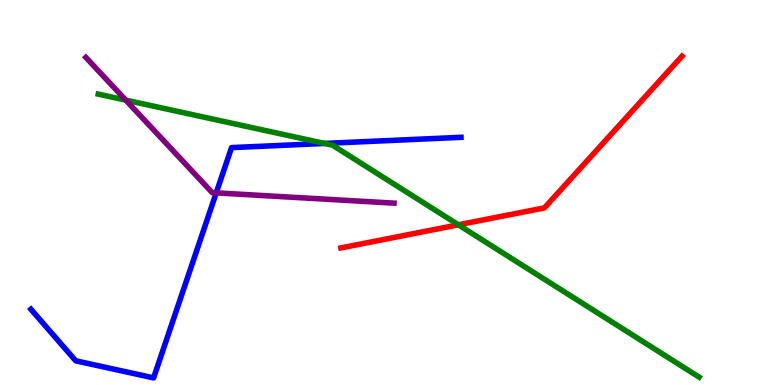[{'lines': ['blue', 'red'], 'intersections': []}, {'lines': ['green', 'red'], 'intersections': [{'x': 5.91, 'y': 4.16}]}, {'lines': ['purple', 'red'], 'intersections': []}, {'lines': ['blue', 'green'], 'intersections': [{'x': 4.19, 'y': 6.27}]}, {'lines': ['blue', 'purple'], 'intersections': [{'x': 2.79, 'y': 4.99}]}, {'lines': ['green', 'purple'], 'intersections': [{'x': 1.62, 'y': 7.4}]}]